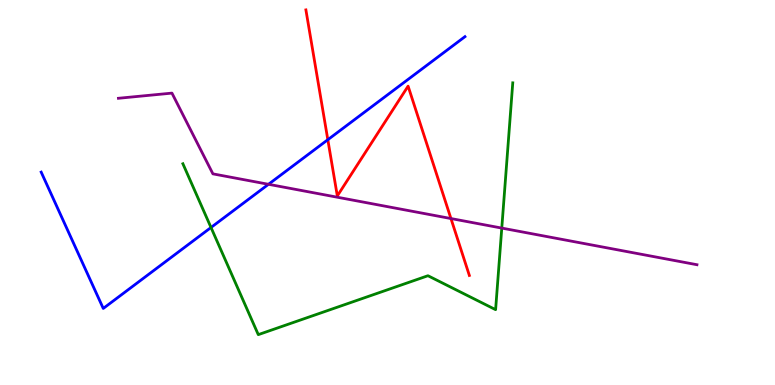[{'lines': ['blue', 'red'], 'intersections': [{'x': 4.23, 'y': 6.37}]}, {'lines': ['green', 'red'], 'intersections': []}, {'lines': ['purple', 'red'], 'intersections': [{'x': 5.82, 'y': 4.32}]}, {'lines': ['blue', 'green'], 'intersections': [{'x': 2.72, 'y': 4.09}]}, {'lines': ['blue', 'purple'], 'intersections': [{'x': 3.46, 'y': 5.21}]}, {'lines': ['green', 'purple'], 'intersections': [{'x': 6.47, 'y': 4.08}]}]